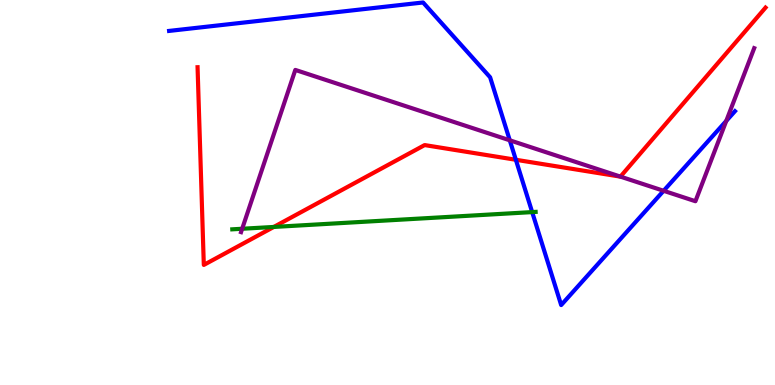[{'lines': ['blue', 'red'], 'intersections': [{'x': 6.66, 'y': 5.85}]}, {'lines': ['green', 'red'], 'intersections': [{'x': 3.53, 'y': 4.11}]}, {'lines': ['purple', 'red'], 'intersections': [{'x': 8.01, 'y': 5.41}]}, {'lines': ['blue', 'green'], 'intersections': [{'x': 6.87, 'y': 4.49}]}, {'lines': ['blue', 'purple'], 'intersections': [{'x': 6.58, 'y': 6.36}, {'x': 8.56, 'y': 5.04}, {'x': 9.37, 'y': 6.86}]}, {'lines': ['green', 'purple'], 'intersections': [{'x': 3.12, 'y': 4.06}]}]